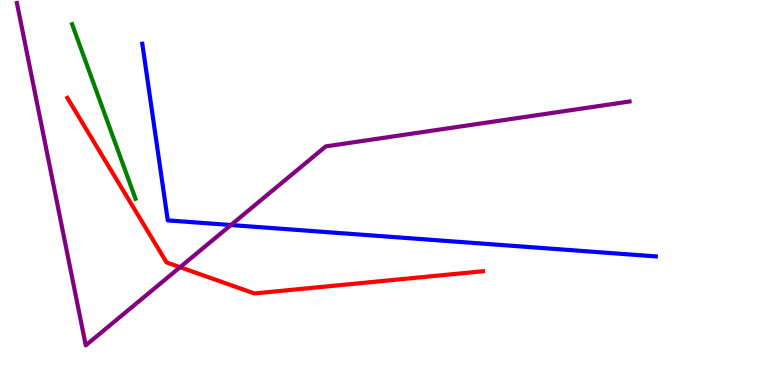[{'lines': ['blue', 'red'], 'intersections': []}, {'lines': ['green', 'red'], 'intersections': []}, {'lines': ['purple', 'red'], 'intersections': [{'x': 2.32, 'y': 3.06}]}, {'lines': ['blue', 'green'], 'intersections': []}, {'lines': ['blue', 'purple'], 'intersections': [{'x': 2.98, 'y': 4.15}]}, {'lines': ['green', 'purple'], 'intersections': []}]